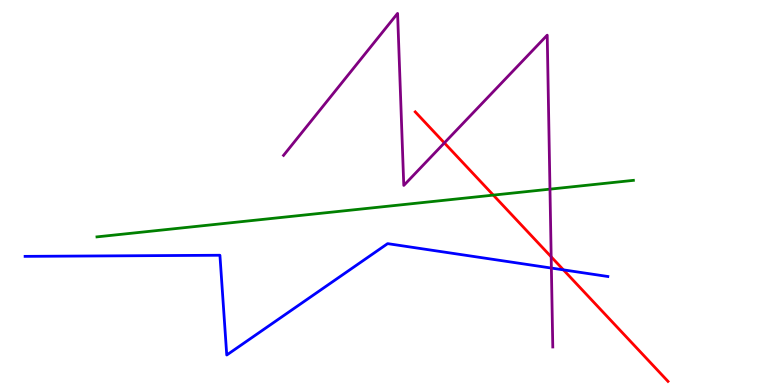[{'lines': ['blue', 'red'], 'intersections': [{'x': 7.27, 'y': 2.99}]}, {'lines': ['green', 'red'], 'intersections': [{'x': 6.37, 'y': 4.93}]}, {'lines': ['purple', 'red'], 'intersections': [{'x': 5.73, 'y': 6.29}, {'x': 7.11, 'y': 3.33}]}, {'lines': ['blue', 'green'], 'intersections': []}, {'lines': ['blue', 'purple'], 'intersections': [{'x': 7.11, 'y': 3.04}]}, {'lines': ['green', 'purple'], 'intersections': [{'x': 7.1, 'y': 5.09}]}]